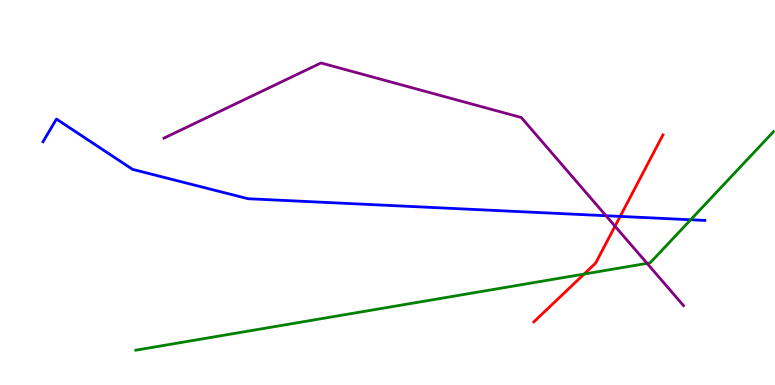[{'lines': ['blue', 'red'], 'intersections': [{'x': 8.0, 'y': 4.38}]}, {'lines': ['green', 'red'], 'intersections': [{'x': 7.54, 'y': 2.88}]}, {'lines': ['purple', 'red'], 'intersections': [{'x': 7.94, 'y': 4.12}]}, {'lines': ['blue', 'green'], 'intersections': [{'x': 8.91, 'y': 4.29}]}, {'lines': ['blue', 'purple'], 'intersections': [{'x': 7.82, 'y': 4.4}]}, {'lines': ['green', 'purple'], 'intersections': [{'x': 8.35, 'y': 3.16}]}]